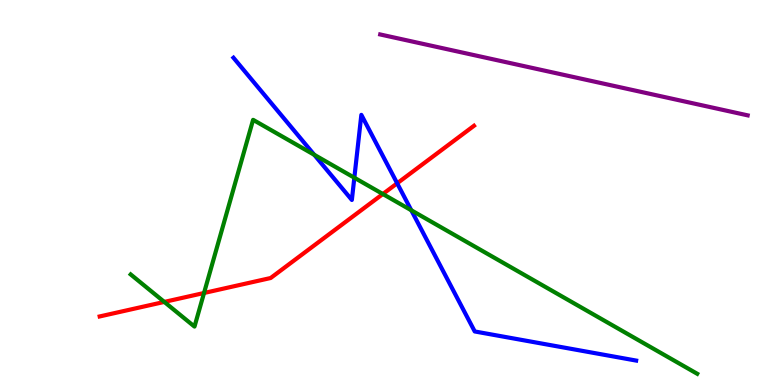[{'lines': ['blue', 'red'], 'intersections': [{'x': 5.12, 'y': 5.24}]}, {'lines': ['green', 'red'], 'intersections': [{'x': 2.12, 'y': 2.16}, {'x': 2.63, 'y': 2.39}, {'x': 4.94, 'y': 4.96}]}, {'lines': ['purple', 'red'], 'intersections': []}, {'lines': ['blue', 'green'], 'intersections': [{'x': 4.05, 'y': 5.98}, {'x': 4.57, 'y': 5.38}, {'x': 5.31, 'y': 4.54}]}, {'lines': ['blue', 'purple'], 'intersections': []}, {'lines': ['green', 'purple'], 'intersections': []}]